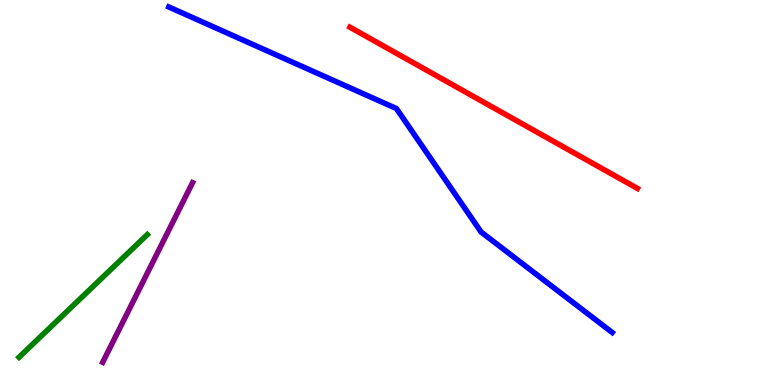[{'lines': ['blue', 'red'], 'intersections': []}, {'lines': ['green', 'red'], 'intersections': []}, {'lines': ['purple', 'red'], 'intersections': []}, {'lines': ['blue', 'green'], 'intersections': []}, {'lines': ['blue', 'purple'], 'intersections': []}, {'lines': ['green', 'purple'], 'intersections': []}]